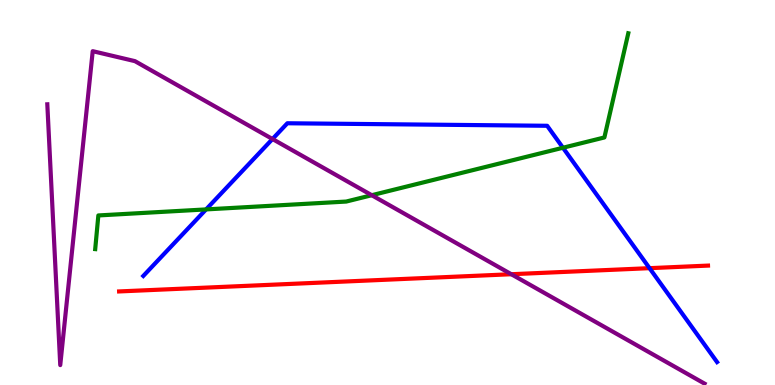[{'lines': ['blue', 'red'], 'intersections': [{'x': 8.38, 'y': 3.03}]}, {'lines': ['green', 'red'], 'intersections': []}, {'lines': ['purple', 'red'], 'intersections': [{'x': 6.6, 'y': 2.88}]}, {'lines': ['blue', 'green'], 'intersections': [{'x': 2.66, 'y': 4.56}, {'x': 7.26, 'y': 6.16}]}, {'lines': ['blue', 'purple'], 'intersections': [{'x': 3.52, 'y': 6.39}]}, {'lines': ['green', 'purple'], 'intersections': [{'x': 4.8, 'y': 4.93}]}]